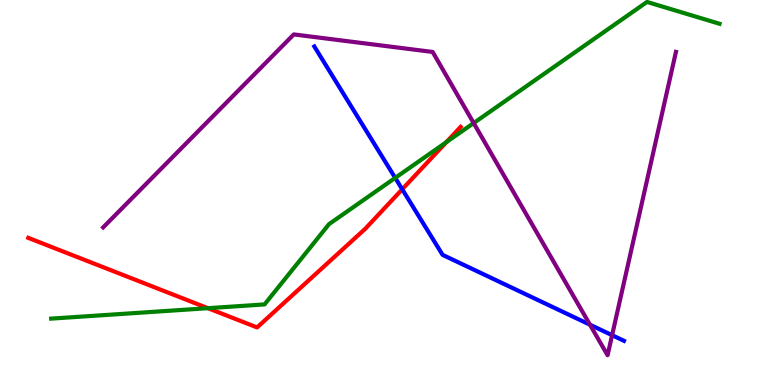[{'lines': ['blue', 'red'], 'intersections': [{'x': 5.19, 'y': 5.08}]}, {'lines': ['green', 'red'], 'intersections': [{'x': 2.68, 'y': 2.0}, {'x': 5.76, 'y': 6.31}]}, {'lines': ['purple', 'red'], 'intersections': []}, {'lines': ['blue', 'green'], 'intersections': [{'x': 5.1, 'y': 5.38}]}, {'lines': ['blue', 'purple'], 'intersections': [{'x': 7.61, 'y': 1.57}, {'x': 7.9, 'y': 1.29}]}, {'lines': ['green', 'purple'], 'intersections': [{'x': 6.11, 'y': 6.8}]}]